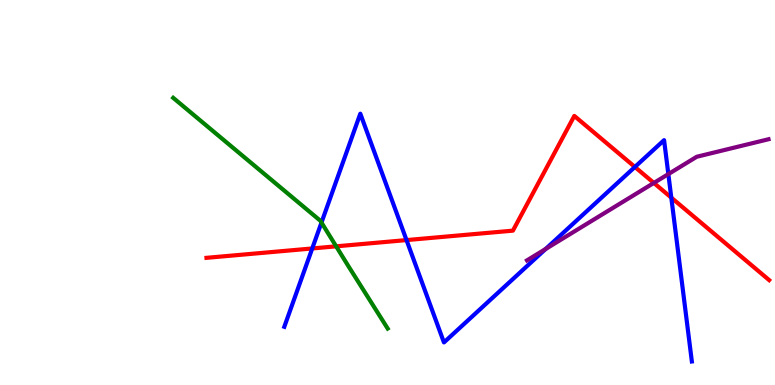[{'lines': ['blue', 'red'], 'intersections': [{'x': 4.03, 'y': 3.55}, {'x': 5.25, 'y': 3.76}, {'x': 8.19, 'y': 5.66}, {'x': 8.66, 'y': 4.87}]}, {'lines': ['green', 'red'], 'intersections': [{'x': 4.34, 'y': 3.6}]}, {'lines': ['purple', 'red'], 'intersections': [{'x': 8.44, 'y': 5.25}]}, {'lines': ['blue', 'green'], 'intersections': [{'x': 4.15, 'y': 4.22}]}, {'lines': ['blue', 'purple'], 'intersections': [{'x': 7.04, 'y': 3.53}, {'x': 8.62, 'y': 5.48}]}, {'lines': ['green', 'purple'], 'intersections': []}]